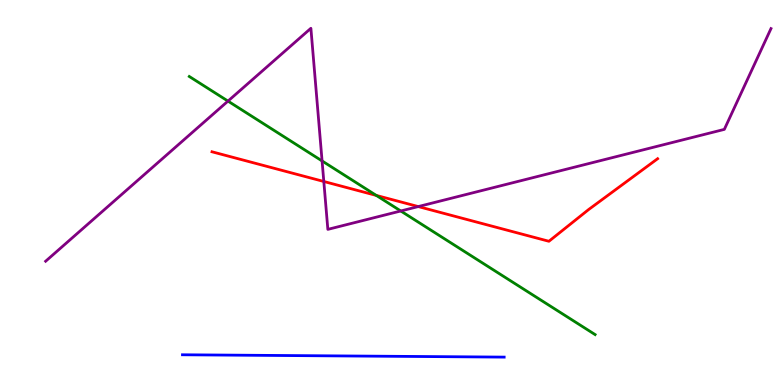[{'lines': ['blue', 'red'], 'intersections': []}, {'lines': ['green', 'red'], 'intersections': [{'x': 4.86, 'y': 4.92}]}, {'lines': ['purple', 'red'], 'intersections': [{'x': 4.18, 'y': 5.29}, {'x': 5.4, 'y': 4.63}]}, {'lines': ['blue', 'green'], 'intersections': []}, {'lines': ['blue', 'purple'], 'intersections': []}, {'lines': ['green', 'purple'], 'intersections': [{'x': 2.94, 'y': 7.37}, {'x': 4.16, 'y': 5.82}, {'x': 5.17, 'y': 4.52}]}]